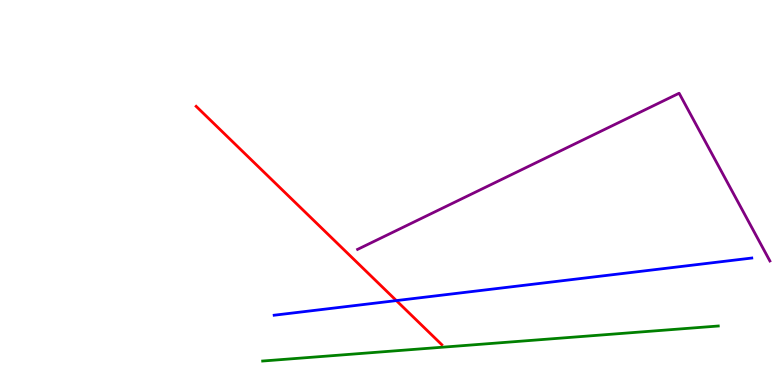[{'lines': ['blue', 'red'], 'intersections': [{'x': 5.11, 'y': 2.19}]}, {'lines': ['green', 'red'], 'intersections': []}, {'lines': ['purple', 'red'], 'intersections': []}, {'lines': ['blue', 'green'], 'intersections': []}, {'lines': ['blue', 'purple'], 'intersections': []}, {'lines': ['green', 'purple'], 'intersections': []}]